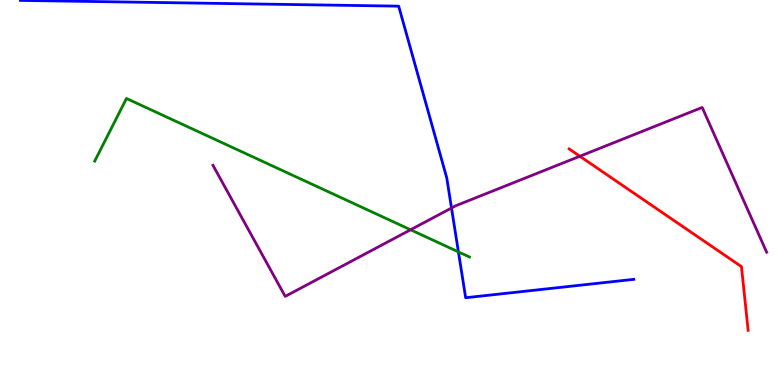[{'lines': ['blue', 'red'], 'intersections': []}, {'lines': ['green', 'red'], 'intersections': []}, {'lines': ['purple', 'red'], 'intersections': [{'x': 7.48, 'y': 5.94}]}, {'lines': ['blue', 'green'], 'intersections': [{'x': 5.92, 'y': 3.46}]}, {'lines': ['blue', 'purple'], 'intersections': [{'x': 5.83, 'y': 4.6}]}, {'lines': ['green', 'purple'], 'intersections': [{'x': 5.3, 'y': 4.03}]}]